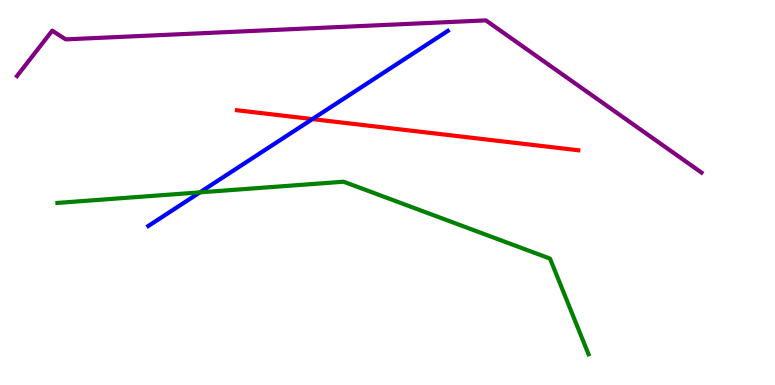[{'lines': ['blue', 'red'], 'intersections': [{'x': 4.03, 'y': 6.91}]}, {'lines': ['green', 'red'], 'intersections': []}, {'lines': ['purple', 'red'], 'intersections': []}, {'lines': ['blue', 'green'], 'intersections': [{'x': 2.58, 'y': 5.0}]}, {'lines': ['blue', 'purple'], 'intersections': []}, {'lines': ['green', 'purple'], 'intersections': []}]